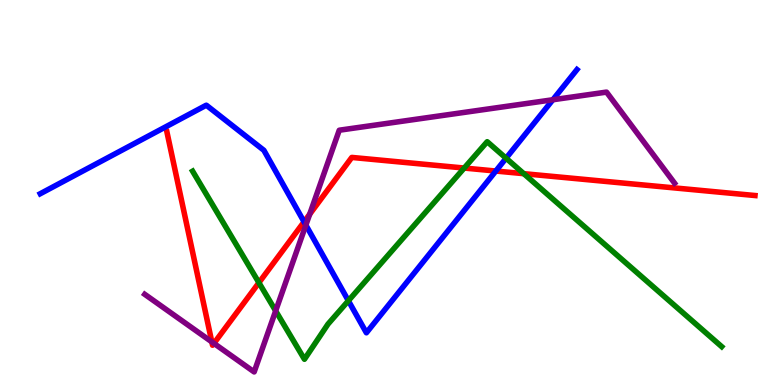[{'lines': ['blue', 'red'], 'intersections': [{'x': 3.92, 'y': 4.24}, {'x': 6.4, 'y': 5.56}]}, {'lines': ['green', 'red'], 'intersections': [{'x': 3.34, 'y': 2.66}, {'x': 5.99, 'y': 5.64}, {'x': 6.76, 'y': 5.49}]}, {'lines': ['purple', 'red'], 'intersections': [{'x': 2.73, 'y': 1.12}, {'x': 2.76, 'y': 1.08}, {'x': 4.0, 'y': 4.44}]}, {'lines': ['blue', 'green'], 'intersections': [{'x': 4.5, 'y': 2.19}, {'x': 6.53, 'y': 5.89}]}, {'lines': ['blue', 'purple'], 'intersections': [{'x': 3.95, 'y': 4.15}, {'x': 7.13, 'y': 7.41}]}, {'lines': ['green', 'purple'], 'intersections': [{'x': 3.56, 'y': 1.93}]}]